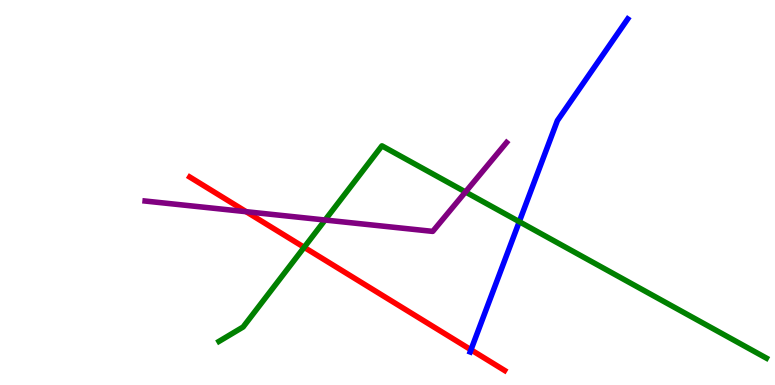[{'lines': ['blue', 'red'], 'intersections': [{'x': 6.08, 'y': 0.914}]}, {'lines': ['green', 'red'], 'intersections': [{'x': 3.92, 'y': 3.58}]}, {'lines': ['purple', 'red'], 'intersections': [{'x': 3.18, 'y': 4.5}]}, {'lines': ['blue', 'green'], 'intersections': [{'x': 6.7, 'y': 4.24}]}, {'lines': ['blue', 'purple'], 'intersections': []}, {'lines': ['green', 'purple'], 'intersections': [{'x': 4.19, 'y': 4.29}, {'x': 6.01, 'y': 5.01}]}]